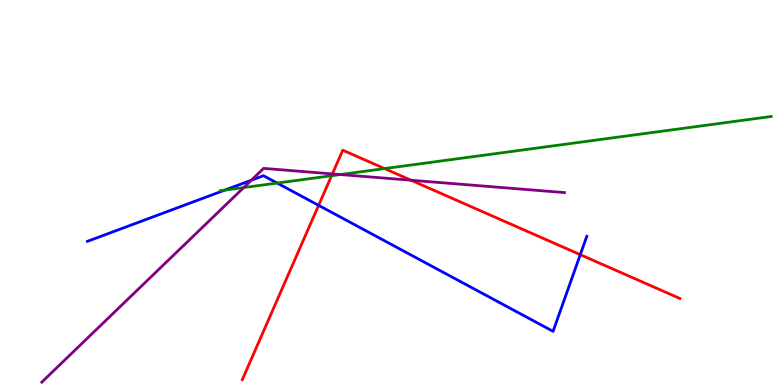[{'lines': ['blue', 'red'], 'intersections': [{'x': 4.11, 'y': 4.67}, {'x': 7.49, 'y': 3.39}]}, {'lines': ['green', 'red'], 'intersections': [{'x': 4.28, 'y': 5.44}, {'x': 4.96, 'y': 5.62}]}, {'lines': ['purple', 'red'], 'intersections': [{'x': 4.29, 'y': 5.48}, {'x': 5.3, 'y': 5.32}]}, {'lines': ['blue', 'green'], 'intersections': [{'x': 2.9, 'y': 5.06}, {'x': 3.58, 'y': 5.25}]}, {'lines': ['blue', 'purple'], 'intersections': [{'x': 3.24, 'y': 5.32}]}, {'lines': ['green', 'purple'], 'intersections': [{'x': 3.14, 'y': 5.13}, {'x': 4.39, 'y': 5.47}]}]